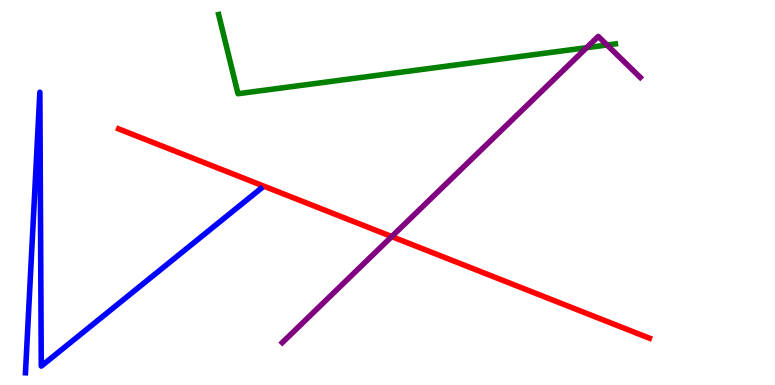[{'lines': ['blue', 'red'], 'intersections': []}, {'lines': ['green', 'red'], 'intersections': []}, {'lines': ['purple', 'red'], 'intersections': [{'x': 5.05, 'y': 3.86}]}, {'lines': ['blue', 'green'], 'intersections': []}, {'lines': ['blue', 'purple'], 'intersections': []}, {'lines': ['green', 'purple'], 'intersections': [{'x': 7.57, 'y': 8.76}, {'x': 7.83, 'y': 8.83}]}]